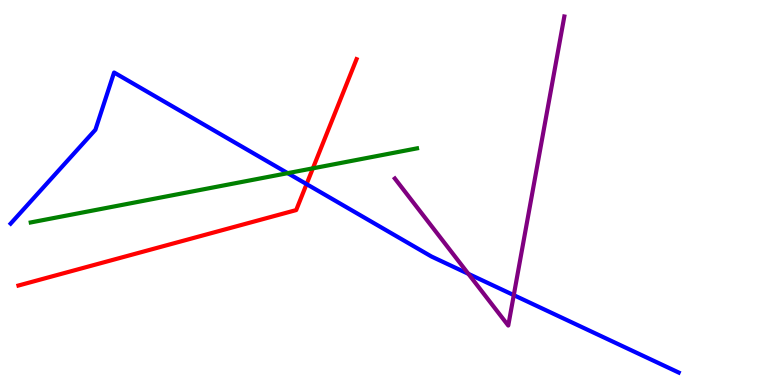[{'lines': ['blue', 'red'], 'intersections': [{'x': 3.96, 'y': 5.22}]}, {'lines': ['green', 'red'], 'intersections': [{'x': 4.04, 'y': 5.63}]}, {'lines': ['purple', 'red'], 'intersections': []}, {'lines': ['blue', 'green'], 'intersections': [{'x': 3.71, 'y': 5.5}]}, {'lines': ['blue', 'purple'], 'intersections': [{'x': 6.04, 'y': 2.89}, {'x': 6.63, 'y': 2.33}]}, {'lines': ['green', 'purple'], 'intersections': []}]